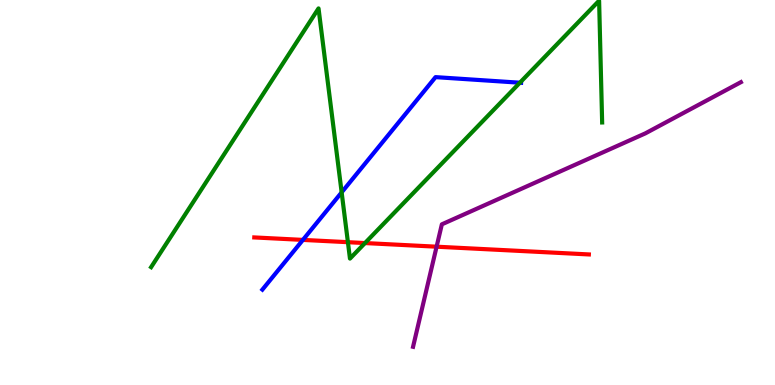[{'lines': ['blue', 'red'], 'intersections': [{'x': 3.91, 'y': 3.77}]}, {'lines': ['green', 'red'], 'intersections': [{'x': 4.49, 'y': 3.71}, {'x': 4.71, 'y': 3.69}]}, {'lines': ['purple', 'red'], 'intersections': [{'x': 5.63, 'y': 3.59}]}, {'lines': ['blue', 'green'], 'intersections': [{'x': 4.41, 'y': 5.0}, {'x': 6.71, 'y': 7.85}]}, {'lines': ['blue', 'purple'], 'intersections': []}, {'lines': ['green', 'purple'], 'intersections': []}]